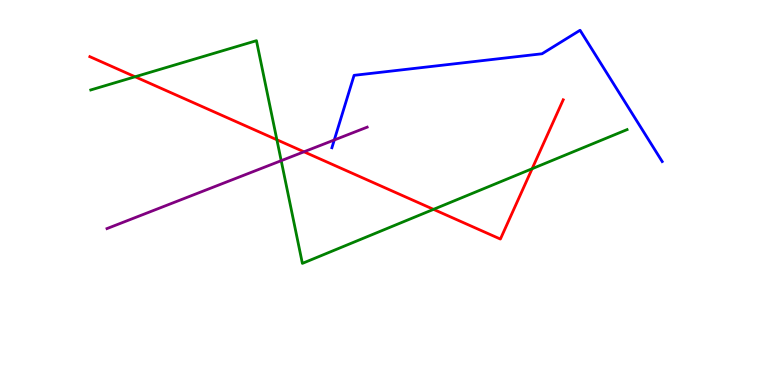[{'lines': ['blue', 'red'], 'intersections': []}, {'lines': ['green', 'red'], 'intersections': [{'x': 1.74, 'y': 8.01}, {'x': 3.57, 'y': 6.37}, {'x': 5.59, 'y': 4.56}, {'x': 6.87, 'y': 5.62}]}, {'lines': ['purple', 'red'], 'intersections': [{'x': 3.92, 'y': 6.06}]}, {'lines': ['blue', 'green'], 'intersections': []}, {'lines': ['blue', 'purple'], 'intersections': [{'x': 4.31, 'y': 6.36}]}, {'lines': ['green', 'purple'], 'intersections': [{'x': 3.63, 'y': 5.83}]}]